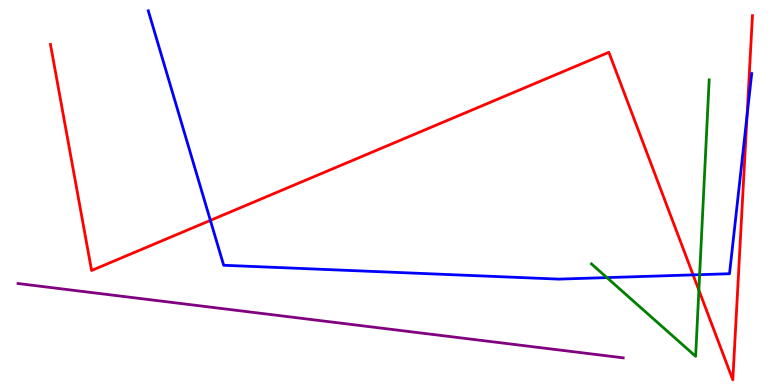[{'lines': ['blue', 'red'], 'intersections': [{'x': 2.71, 'y': 4.28}, {'x': 8.94, 'y': 2.86}, {'x': 9.64, 'y': 7.0}]}, {'lines': ['green', 'red'], 'intersections': [{'x': 9.02, 'y': 2.46}]}, {'lines': ['purple', 'red'], 'intersections': []}, {'lines': ['blue', 'green'], 'intersections': [{'x': 7.83, 'y': 2.79}, {'x': 9.03, 'y': 2.87}]}, {'lines': ['blue', 'purple'], 'intersections': []}, {'lines': ['green', 'purple'], 'intersections': []}]